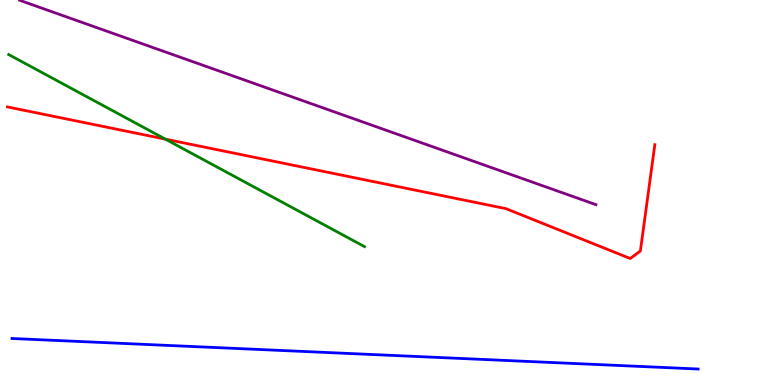[{'lines': ['blue', 'red'], 'intersections': []}, {'lines': ['green', 'red'], 'intersections': [{'x': 2.13, 'y': 6.39}]}, {'lines': ['purple', 'red'], 'intersections': []}, {'lines': ['blue', 'green'], 'intersections': []}, {'lines': ['blue', 'purple'], 'intersections': []}, {'lines': ['green', 'purple'], 'intersections': []}]